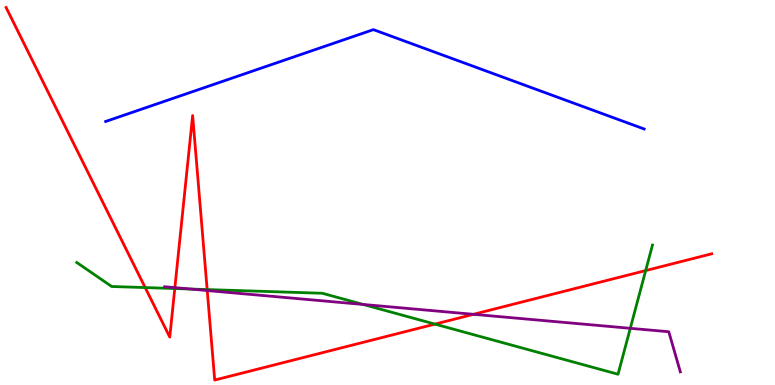[{'lines': ['blue', 'red'], 'intersections': []}, {'lines': ['green', 'red'], 'intersections': [{'x': 1.87, 'y': 2.53}, {'x': 2.26, 'y': 2.51}, {'x': 2.67, 'y': 2.48}, {'x': 5.61, 'y': 1.58}, {'x': 8.33, 'y': 2.97}]}, {'lines': ['purple', 'red'], 'intersections': [{'x': 2.26, 'y': 2.53}, {'x': 2.67, 'y': 2.45}, {'x': 6.11, 'y': 1.84}]}, {'lines': ['blue', 'green'], 'intersections': []}, {'lines': ['blue', 'purple'], 'intersections': []}, {'lines': ['green', 'purple'], 'intersections': [{'x': 2.45, 'y': 2.49}, {'x': 4.69, 'y': 2.09}, {'x': 8.13, 'y': 1.47}]}]